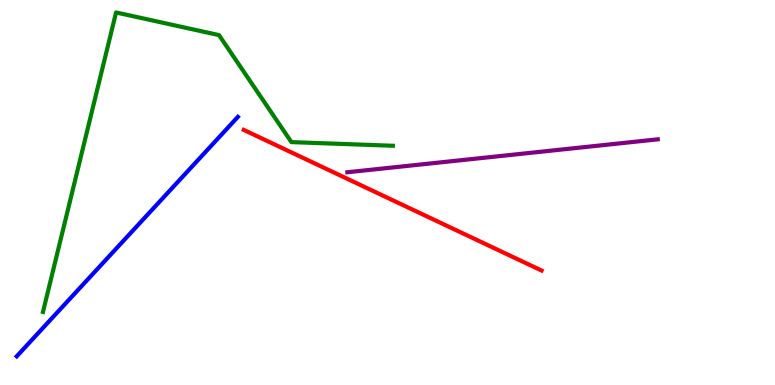[{'lines': ['blue', 'red'], 'intersections': []}, {'lines': ['green', 'red'], 'intersections': []}, {'lines': ['purple', 'red'], 'intersections': []}, {'lines': ['blue', 'green'], 'intersections': []}, {'lines': ['blue', 'purple'], 'intersections': []}, {'lines': ['green', 'purple'], 'intersections': []}]